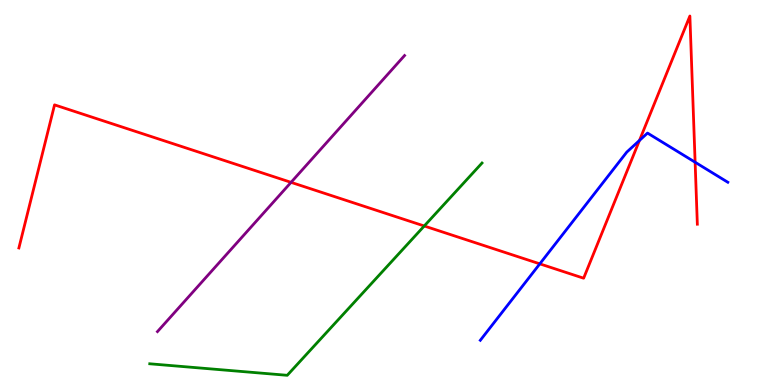[{'lines': ['blue', 'red'], 'intersections': [{'x': 6.97, 'y': 3.15}, {'x': 8.25, 'y': 6.35}, {'x': 8.97, 'y': 5.79}]}, {'lines': ['green', 'red'], 'intersections': [{'x': 5.47, 'y': 4.13}]}, {'lines': ['purple', 'red'], 'intersections': [{'x': 3.76, 'y': 5.26}]}, {'lines': ['blue', 'green'], 'intersections': []}, {'lines': ['blue', 'purple'], 'intersections': []}, {'lines': ['green', 'purple'], 'intersections': []}]